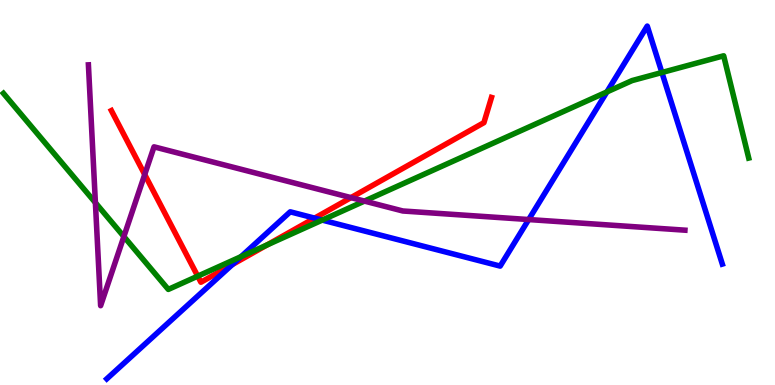[{'lines': ['blue', 'red'], 'intersections': [{'x': 3.0, 'y': 3.13}, {'x': 4.06, 'y': 4.33}]}, {'lines': ['green', 'red'], 'intersections': [{'x': 2.55, 'y': 2.83}, {'x': 3.45, 'y': 3.64}]}, {'lines': ['purple', 'red'], 'intersections': [{'x': 1.87, 'y': 5.47}, {'x': 4.53, 'y': 4.87}]}, {'lines': ['blue', 'green'], 'intersections': [{'x': 3.11, 'y': 3.33}, {'x': 4.16, 'y': 4.28}, {'x': 7.83, 'y': 7.61}, {'x': 8.54, 'y': 8.12}]}, {'lines': ['blue', 'purple'], 'intersections': [{'x': 6.82, 'y': 4.3}]}, {'lines': ['green', 'purple'], 'intersections': [{'x': 1.23, 'y': 4.74}, {'x': 1.6, 'y': 3.86}, {'x': 4.7, 'y': 4.78}]}]